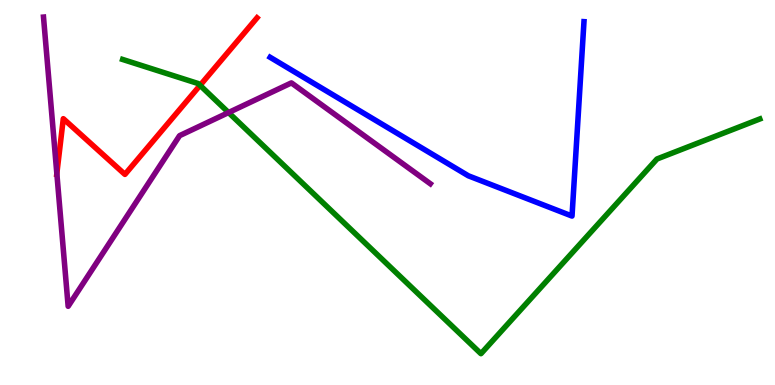[{'lines': ['blue', 'red'], 'intersections': []}, {'lines': ['green', 'red'], 'intersections': [{'x': 2.58, 'y': 7.78}]}, {'lines': ['purple', 'red'], 'intersections': [{'x': 0.733, 'y': 5.49}]}, {'lines': ['blue', 'green'], 'intersections': []}, {'lines': ['blue', 'purple'], 'intersections': []}, {'lines': ['green', 'purple'], 'intersections': [{'x': 2.95, 'y': 7.08}]}]